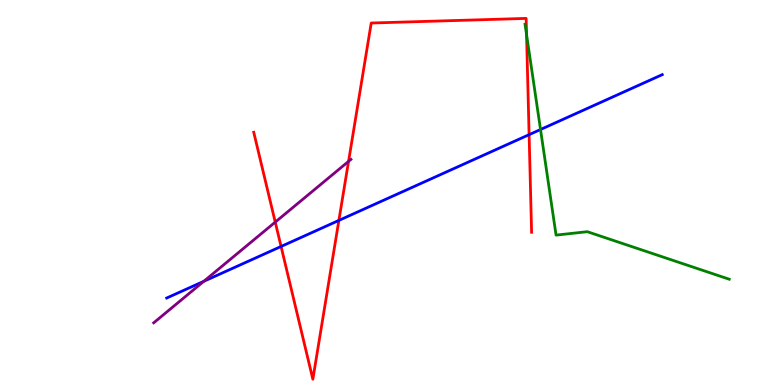[{'lines': ['blue', 'red'], 'intersections': [{'x': 3.63, 'y': 3.6}, {'x': 4.37, 'y': 4.27}, {'x': 6.83, 'y': 6.5}]}, {'lines': ['green', 'red'], 'intersections': [{'x': 6.79, 'y': 9.1}]}, {'lines': ['purple', 'red'], 'intersections': [{'x': 3.55, 'y': 4.23}, {'x': 4.5, 'y': 5.81}]}, {'lines': ['blue', 'green'], 'intersections': [{'x': 6.97, 'y': 6.64}]}, {'lines': ['blue', 'purple'], 'intersections': [{'x': 2.63, 'y': 2.69}]}, {'lines': ['green', 'purple'], 'intersections': []}]